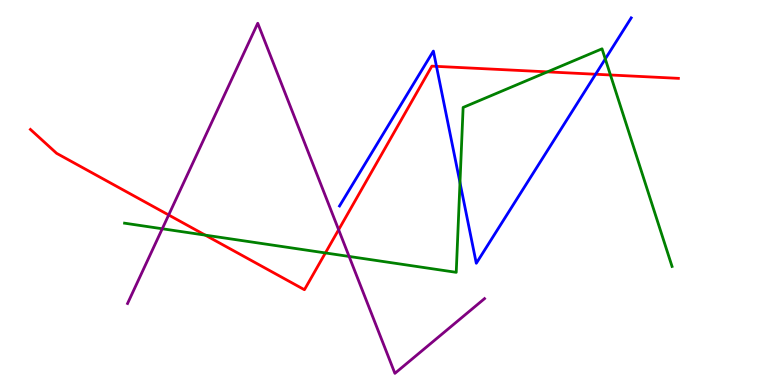[{'lines': ['blue', 'red'], 'intersections': [{'x': 5.63, 'y': 8.28}, {'x': 7.69, 'y': 8.07}]}, {'lines': ['green', 'red'], 'intersections': [{'x': 2.65, 'y': 3.89}, {'x': 4.2, 'y': 3.43}, {'x': 7.06, 'y': 8.13}, {'x': 7.88, 'y': 8.05}]}, {'lines': ['purple', 'red'], 'intersections': [{'x': 2.18, 'y': 4.42}, {'x': 4.37, 'y': 4.03}]}, {'lines': ['blue', 'green'], 'intersections': [{'x': 5.94, 'y': 5.26}, {'x': 7.81, 'y': 8.47}]}, {'lines': ['blue', 'purple'], 'intersections': []}, {'lines': ['green', 'purple'], 'intersections': [{'x': 2.09, 'y': 4.06}, {'x': 4.5, 'y': 3.34}]}]